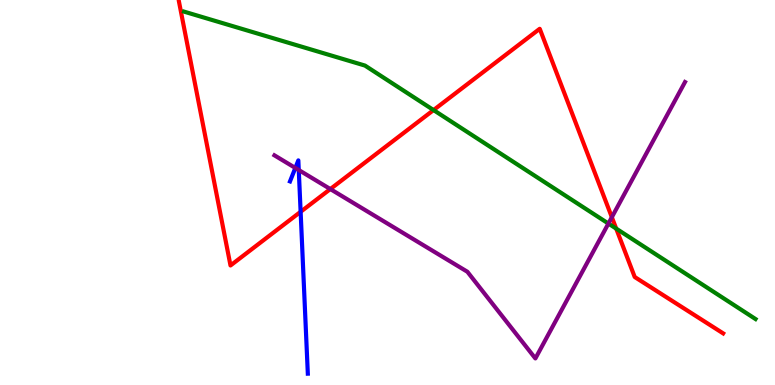[{'lines': ['blue', 'red'], 'intersections': [{'x': 3.88, 'y': 4.5}]}, {'lines': ['green', 'red'], 'intersections': [{'x': 5.59, 'y': 7.14}, {'x': 7.95, 'y': 4.06}]}, {'lines': ['purple', 'red'], 'intersections': [{'x': 4.26, 'y': 5.09}, {'x': 7.89, 'y': 4.36}]}, {'lines': ['blue', 'green'], 'intersections': []}, {'lines': ['blue', 'purple'], 'intersections': [{'x': 3.81, 'y': 5.64}, {'x': 3.86, 'y': 5.58}]}, {'lines': ['green', 'purple'], 'intersections': [{'x': 7.85, 'y': 4.19}]}]